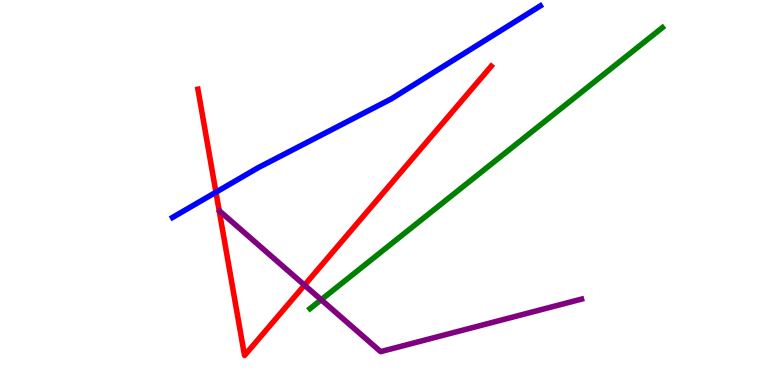[{'lines': ['blue', 'red'], 'intersections': [{'x': 2.79, 'y': 5.01}]}, {'lines': ['green', 'red'], 'intersections': []}, {'lines': ['purple', 'red'], 'intersections': [{'x': 3.93, 'y': 2.59}]}, {'lines': ['blue', 'green'], 'intersections': []}, {'lines': ['blue', 'purple'], 'intersections': []}, {'lines': ['green', 'purple'], 'intersections': [{'x': 4.14, 'y': 2.22}]}]